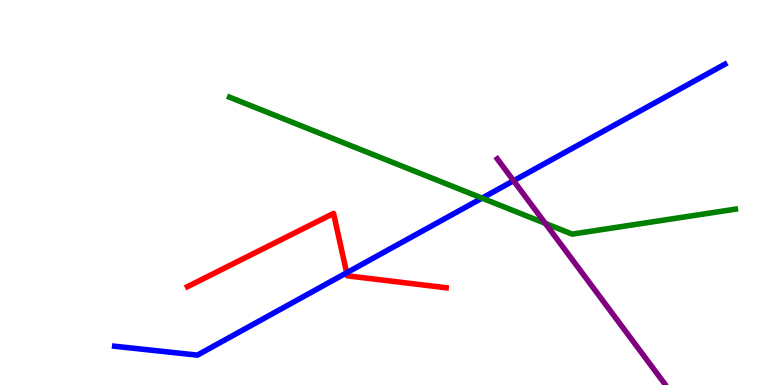[{'lines': ['blue', 'red'], 'intersections': [{'x': 4.47, 'y': 2.91}]}, {'lines': ['green', 'red'], 'intersections': []}, {'lines': ['purple', 'red'], 'intersections': []}, {'lines': ['blue', 'green'], 'intersections': [{'x': 6.22, 'y': 4.85}]}, {'lines': ['blue', 'purple'], 'intersections': [{'x': 6.63, 'y': 5.31}]}, {'lines': ['green', 'purple'], 'intersections': [{'x': 7.04, 'y': 4.2}]}]